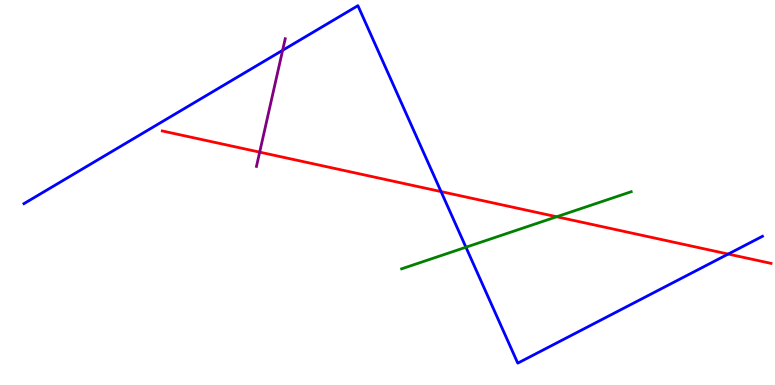[{'lines': ['blue', 'red'], 'intersections': [{'x': 5.69, 'y': 5.02}, {'x': 9.4, 'y': 3.4}]}, {'lines': ['green', 'red'], 'intersections': [{'x': 7.18, 'y': 4.37}]}, {'lines': ['purple', 'red'], 'intersections': [{'x': 3.35, 'y': 6.05}]}, {'lines': ['blue', 'green'], 'intersections': [{'x': 6.01, 'y': 3.58}]}, {'lines': ['blue', 'purple'], 'intersections': [{'x': 3.65, 'y': 8.69}]}, {'lines': ['green', 'purple'], 'intersections': []}]